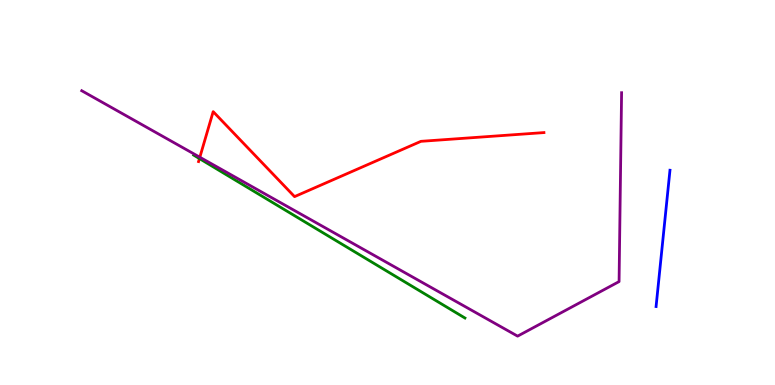[{'lines': ['blue', 'red'], 'intersections': []}, {'lines': ['green', 'red'], 'intersections': [{'x': 2.57, 'y': 5.88}]}, {'lines': ['purple', 'red'], 'intersections': [{'x': 2.58, 'y': 5.92}]}, {'lines': ['blue', 'green'], 'intersections': []}, {'lines': ['blue', 'purple'], 'intersections': []}, {'lines': ['green', 'purple'], 'intersections': []}]